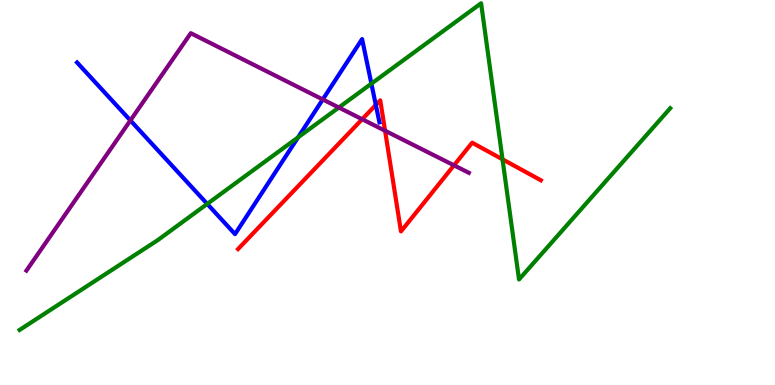[{'lines': ['blue', 'red'], 'intersections': [{'x': 4.85, 'y': 7.27}]}, {'lines': ['green', 'red'], 'intersections': [{'x': 6.48, 'y': 5.86}]}, {'lines': ['purple', 'red'], 'intersections': [{'x': 4.67, 'y': 6.9}, {'x': 4.97, 'y': 6.6}, {'x': 5.86, 'y': 5.71}]}, {'lines': ['blue', 'green'], 'intersections': [{'x': 2.67, 'y': 4.7}, {'x': 3.85, 'y': 6.43}, {'x': 4.79, 'y': 7.83}]}, {'lines': ['blue', 'purple'], 'intersections': [{'x': 1.68, 'y': 6.87}, {'x': 4.16, 'y': 7.42}]}, {'lines': ['green', 'purple'], 'intersections': [{'x': 4.37, 'y': 7.21}]}]